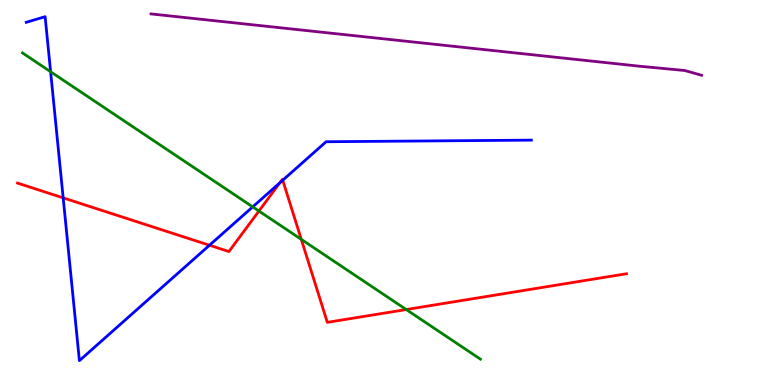[{'lines': ['blue', 'red'], 'intersections': [{'x': 0.815, 'y': 4.86}, {'x': 2.7, 'y': 3.63}, {'x': 3.61, 'y': 5.25}, {'x': 3.65, 'y': 5.32}]}, {'lines': ['green', 'red'], 'intersections': [{'x': 3.34, 'y': 4.52}, {'x': 3.89, 'y': 3.78}, {'x': 5.24, 'y': 1.96}]}, {'lines': ['purple', 'red'], 'intersections': []}, {'lines': ['blue', 'green'], 'intersections': [{'x': 0.653, 'y': 8.14}, {'x': 3.26, 'y': 4.63}]}, {'lines': ['blue', 'purple'], 'intersections': []}, {'lines': ['green', 'purple'], 'intersections': []}]